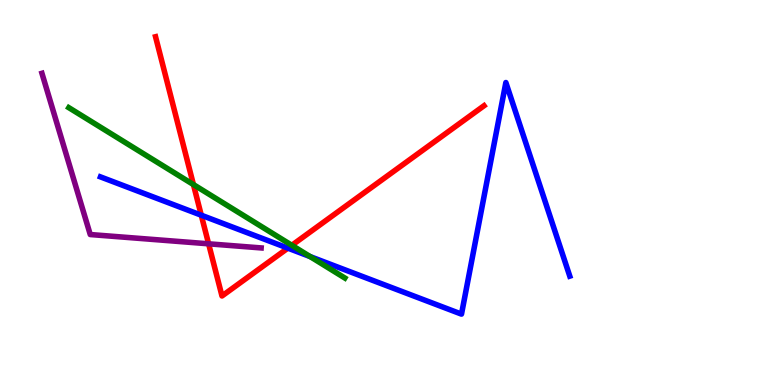[{'lines': ['blue', 'red'], 'intersections': [{'x': 2.6, 'y': 4.41}, {'x': 3.71, 'y': 3.55}]}, {'lines': ['green', 'red'], 'intersections': [{'x': 2.5, 'y': 5.21}, {'x': 3.77, 'y': 3.63}]}, {'lines': ['purple', 'red'], 'intersections': [{'x': 2.69, 'y': 3.67}]}, {'lines': ['blue', 'green'], 'intersections': [{'x': 4.0, 'y': 3.34}]}, {'lines': ['blue', 'purple'], 'intersections': []}, {'lines': ['green', 'purple'], 'intersections': []}]